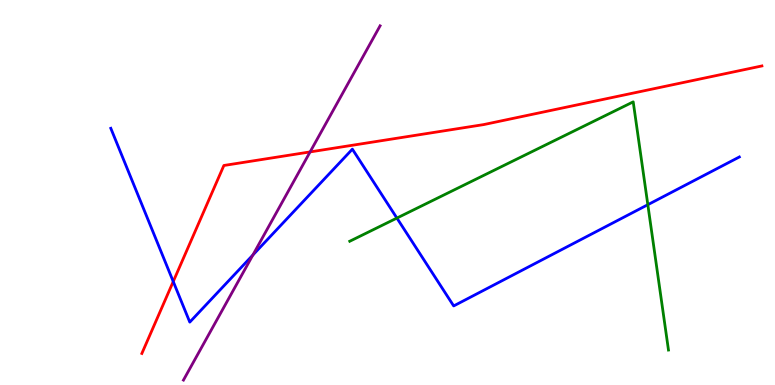[{'lines': ['blue', 'red'], 'intersections': [{'x': 2.24, 'y': 2.69}]}, {'lines': ['green', 'red'], 'intersections': []}, {'lines': ['purple', 'red'], 'intersections': [{'x': 4.0, 'y': 6.05}]}, {'lines': ['blue', 'green'], 'intersections': [{'x': 5.12, 'y': 4.34}, {'x': 8.36, 'y': 4.68}]}, {'lines': ['blue', 'purple'], 'intersections': [{'x': 3.26, 'y': 3.38}]}, {'lines': ['green', 'purple'], 'intersections': []}]